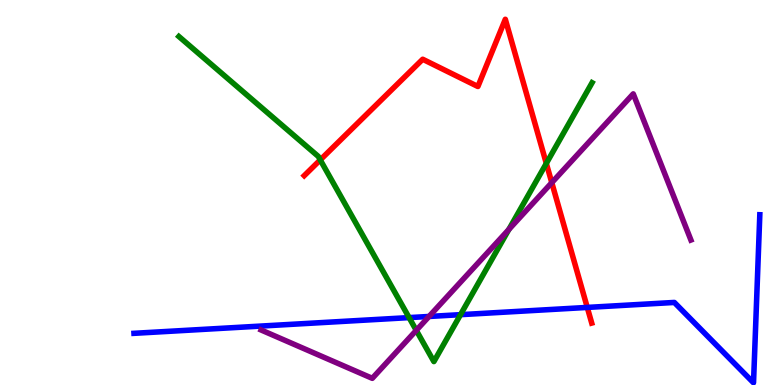[{'lines': ['blue', 'red'], 'intersections': [{'x': 7.58, 'y': 2.01}]}, {'lines': ['green', 'red'], 'intersections': [{'x': 4.13, 'y': 5.85}, {'x': 7.05, 'y': 5.76}]}, {'lines': ['purple', 'red'], 'intersections': [{'x': 7.12, 'y': 5.26}]}, {'lines': ['blue', 'green'], 'intersections': [{'x': 5.28, 'y': 1.75}, {'x': 5.94, 'y': 1.83}]}, {'lines': ['blue', 'purple'], 'intersections': [{'x': 5.54, 'y': 1.78}]}, {'lines': ['green', 'purple'], 'intersections': [{'x': 5.37, 'y': 1.42}, {'x': 6.57, 'y': 4.04}]}]